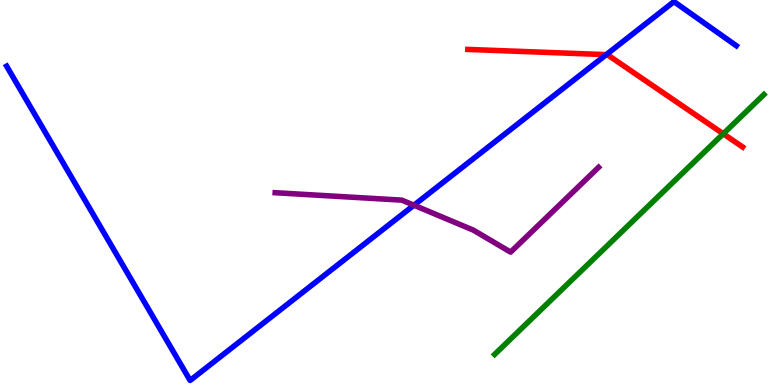[{'lines': ['blue', 'red'], 'intersections': [{'x': 7.82, 'y': 8.58}]}, {'lines': ['green', 'red'], 'intersections': [{'x': 9.33, 'y': 6.52}]}, {'lines': ['purple', 'red'], 'intersections': []}, {'lines': ['blue', 'green'], 'intersections': []}, {'lines': ['blue', 'purple'], 'intersections': [{'x': 5.34, 'y': 4.67}]}, {'lines': ['green', 'purple'], 'intersections': []}]